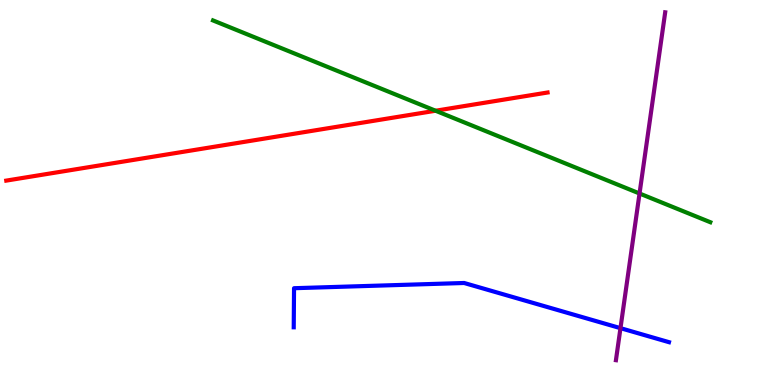[{'lines': ['blue', 'red'], 'intersections': []}, {'lines': ['green', 'red'], 'intersections': [{'x': 5.62, 'y': 7.12}]}, {'lines': ['purple', 'red'], 'intersections': []}, {'lines': ['blue', 'green'], 'intersections': []}, {'lines': ['blue', 'purple'], 'intersections': [{'x': 8.01, 'y': 1.48}]}, {'lines': ['green', 'purple'], 'intersections': [{'x': 8.25, 'y': 4.97}]}]